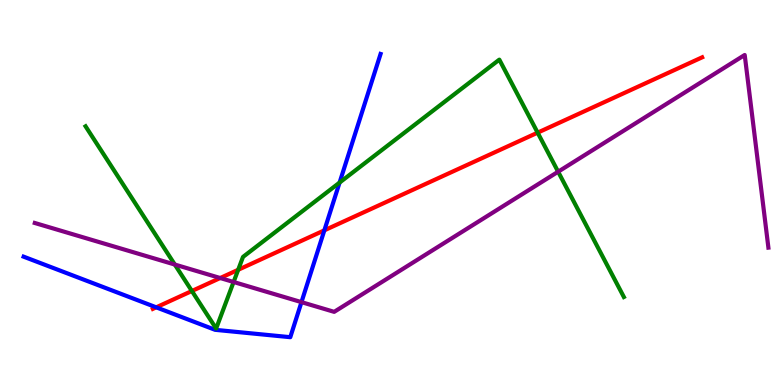[{'lines': ['blue', 'red'], 'intersections': [{'x': 2.02, 'y': 2.02}, {'x': 4.19, 'y': 4.02}]}, {'lines': ['green', 'red'], 'intersections': [{'x': 2.48, 'y': 2.44}, {'x': 3.07, 'y': 2.99}, {'x': 6.94, 'y': 6.55}]}, {'lines': ['purple', 'red'], 'intersections': [{'x': 2.84, 'y': 2.78}]}, {'lines': ['blue', 'green'], 'intersections': [{'x': 4.38, 'y': 5.26}]}, {'lines': ['blue', 'purple'], 'intersections': [{'x': 3.89, 'y': 2.15}]}, {'lines': ['green', 'purple'], 'intersections': [{'x': 2.26, 'y': 3.13}, {'x': 3.01, 'y': 2.68}, {'x': 7.2, 'y': 5.54}]}]